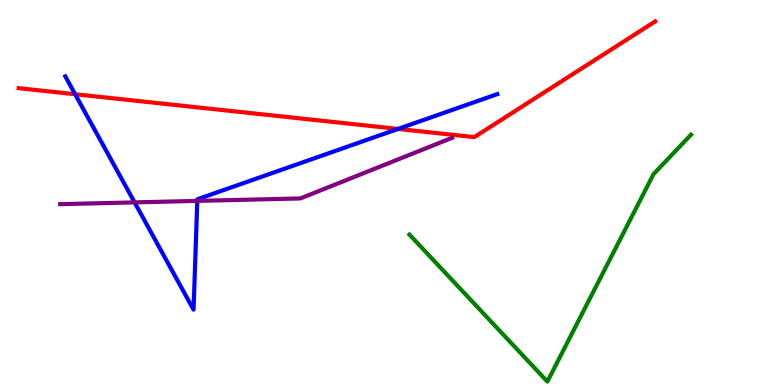[{'lines': ['blue', 'red'], 'intersections': [{'x': 0.969, 'y': 7.55}, {'x': 5.14, 'y': 6.65}]}, {'lines': ['green', 'red'], 'intersections': []}, {'lines': ['purple', 'red'], 'intersections': []}, {'lines': ['blue', 'green'], 'intersections': []}, {'lines': ['blue', 'purple'], 'intersections': [{'x': 1.74, 'y': 4.74}, {'x': 2.55, 'y': 4.78}]}, {'lines': ['green', 'purple'], 'intersections': []}]